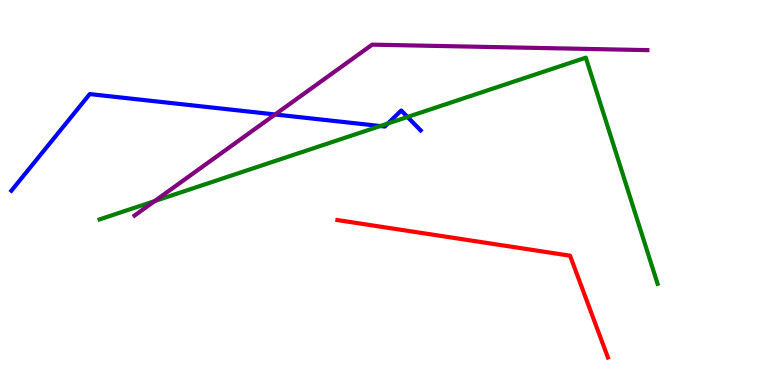[{'lines': ['blue', 'red'], 'intersections': []}, {'lines': ['green', 'red'], 'intersections': []}, {'lines': ['purple', 'red'], 'intersections': []}, {'lines': ['blue', 'green'], 'intersections': [{'x': 4.91, 'y': 6.73}, {'x': 5.01, 'y': 6.79}, {'x': 5.26, 'y': 6.96}]}, {'lines': ['blue', 'purple'], 'intersections': [{'x': 3.55, 'y': 7.03}]}, {'lines': ['green', 'purple'], 'intersections': [{'x': 2.0, 'y': 4.78}]}]